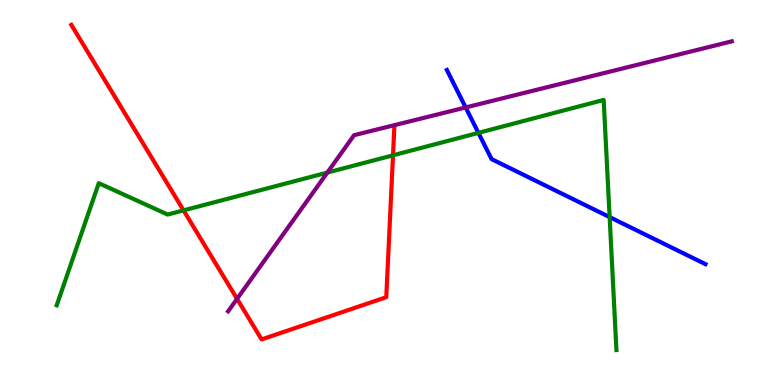[{'lines': ['blue', 'red'], 'intersections': []}, {'lines': ['green', 'red'], 'intersections': [{'x': 2.37, 'y': 4.54}, {'x': 5.07, 'y': 5.97}]}, {'lines': ['purple', 'red'], 'intersections': [{'x': 3.06, 'y': 2.24}]}, {'lines': ['blue', 'green'], 'intersections': [{'x': 6.17, 'y': 6.55}, {'x': 7.87, 'y': 4.36}]}, {'lines': ['blue', 'purple'], 'intersections': [{'x': 6.01, 'y': 7.21}]}, {'lines': ['green', 'purple'], 'intersections': [{'x': 4.22, 'y': 5.52}]}]